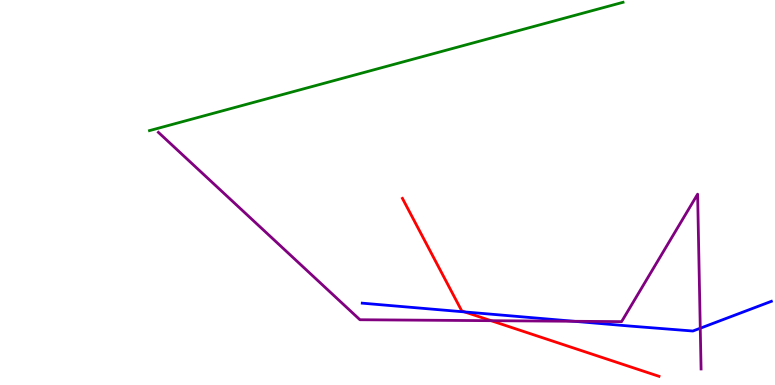[{'lines': ['blue', 'red'], 'intersections': [{'x': 6.0, 'y': 1.9}]}, {'lines': ['green', 'red'], 'intersections': []}, {'lines': ['purple', 'red'], 'intersections': [{'x': 6.34, 'y': 1.67}]}, {'lines': ['blue', 'green'], 'intersections': []}, {'lines': ['blue', 'purple'], 'intersections': [{'x': 7.41, 'y': 1.66}, {'x': 9.04, 'y': 1.47}]}, {'lines': ['green', 'purple'], 'intersections': []}]